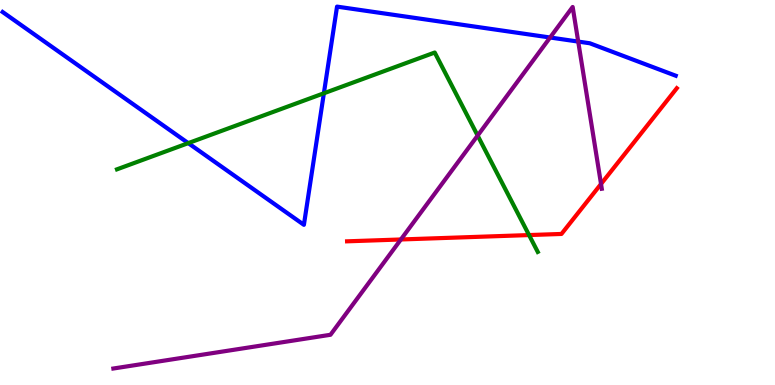[{'lines': ['blue', 'red'], 'intersections': []}, {'lines': ['green', 'red'], 'intersections': [{'x': 6.83, 'y': 3.89}]}, {'lines': ['purple', 'red'], 'intersections': [{'x': 5.17, 'y': 3.78}, {'x': 7.76, 'y': 5.22}]}, {'lines': ['blue', 'green'], 'intersections': [{'x': 2.43, 'y': 6.28}, {'x': 4.18, 'y': 7.58}]}, {'lines': ['blue', 'purple'], 'intersections': [{'x': 7.1, 'y': 9.03}, {'x': 7.46, 'y': 8.92}]}, {'lines': ['green', 'purple'], 'intersections': [{'x': 6.16, 'y': 6.48}]}]